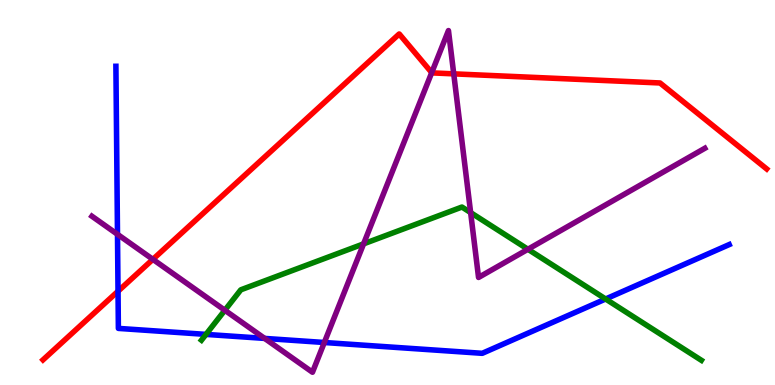[{'lines': ['blue', 'red'], 'intersections': [{'x': 1.52, 'y': 2.44}]}, {'lines': ['green', 'red'], 'intersections': []}, {'lines': ['purple', 'red'], 'intersections': [{'x': 1.97, 'y': 3.26}, {'x': 5.57, 'y': 8.11}, {'x': 5.85, 'y': 8.08}]}, {'lines': ['blue', 'green'], 'intersections': [{'x': 2.66, 'y': 1.31}, {'x': 7.81, 'y': 2.23}]}, {'lines': ['blue', 'purple'], 'intersections': [{'x': 1.52, 'y': 3.91}, {'x': 3.41, 'y': 1.21}, {'x': 4.18, 'y': 1.1}]}, {'lines': ['green', 'purple'], 'intersections': [{'x': 2.9, 'y': 1.94}, {'x': 4.69, 'y': 3.67}, {'x': 6.07, 'y': 4.48}, {'x': 6.81, 'y': 3.53}]}]